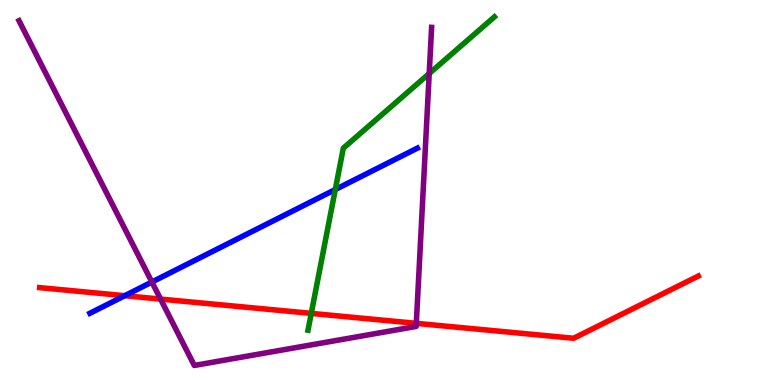[{'lines': ['blue', 'red'], 'intersections': [{'x': 1.61, 'y': 2.32}]}, {'lines': ['green', 'red'], 'intersections': [{'x': 4.02, 'y': 1.86}]}, {'lines': ['purple', 'red'], 'intersections': [{'x': 2.07, 'y': 2.23}, {'x': 5.37, 'y': 1.6}]}, {'lines': ['blue', 'green'], 'intersections': [{'x': 4.33, 'y': 5.08}]}, {'lines': ['blue', 'purple'], 'intersections': [{'x': 1.96, 'y': 2.67}]}, {'lines': ['green', 'purple'], 'intersections': [{'x': 5.54, 'y': 8.09}]}]